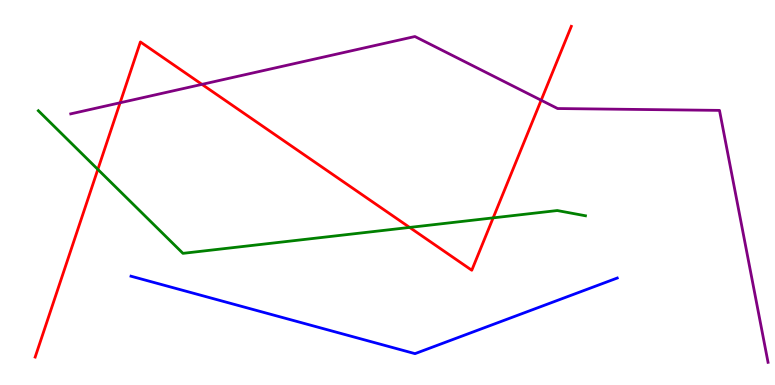[{'lines': ['blue', 'red'], 'intersections': []}, {'lines': ['green', 'red'], 'intersections': [{'x': 1.26, 'y': 5.6}, {'x': 5.29, 'y': 4.09}, {'x': 6.36, 'y': 4.34}]}, {'lines': ['purple', 'red'], 'intersections': [{'x': 1.55, 'y': 7.33}, {'x': 2.61, 'y': 7.81}, {'x': 6.98, 'y': 7.4}]}, {'lines': ['blue', 'green'], 'intersections': []}, {'lines': ['blue', 'purple'], 'intersections': []}, {'lines': ['green', 'purple'], 'intersections': []}]